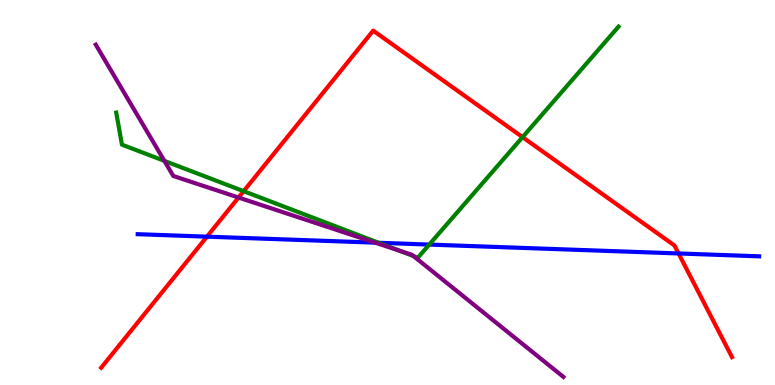[{'lines': ['blue', 'red'], 'intersections': [{'x': 2.67, 'y': 3.85}, {'x': 8.76, 'y': 3.42}]}, {'lines': ['green', 'red'], 'intersections': [{'x': 3.14, 'y': 5.03}, {'x': 6.74, 'y': 6.44}]}, {'lines': ['purple', 'red'], 'intersections': [{'x': 3.08, 'y': 4.87}]}, {'lines': ['blue', 'green'], 'intersections': [{'x': 4.89, 'y': 3.69}, {'x': 5.54, 'y': 3.65}]}, {'lines': ['blue', 'purple'], 'intersections': [{'x': 4.84, 'y': 3.7}]}, {'lines': ['green', 'purple'], 'intersections': [{'x': 2.12, 'y': 5.82}, {'x': 5.14, 'y': 3.5}, {'x': 5.34, 'y': 3.35}]}]